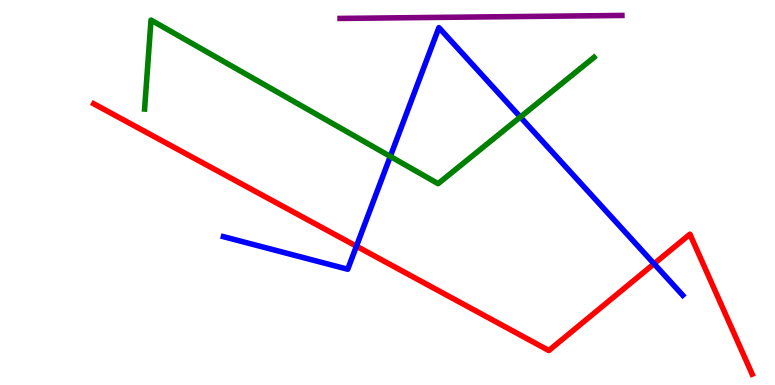[{'lines': ['blue', 'red'], 'intersections': [{'x': 4.6, 'y': 3.61}, {'x': 8.44, 'y': 3.15}]}, {'lines': ['green', 'red'], 'intersections': []}, {'lines': ['purple', 'red'], 'intersections': []}, {'lines': ['blue', 'green'], 'intersections': [{'x': 5.04, 'y': 5.94}, {'x': 6.71, 'y': 6.96}]}, {'lines': ['blue', 'purple'], 'intersections': []}, {'lines': ['green', 'purple'], 'intersections': []}]